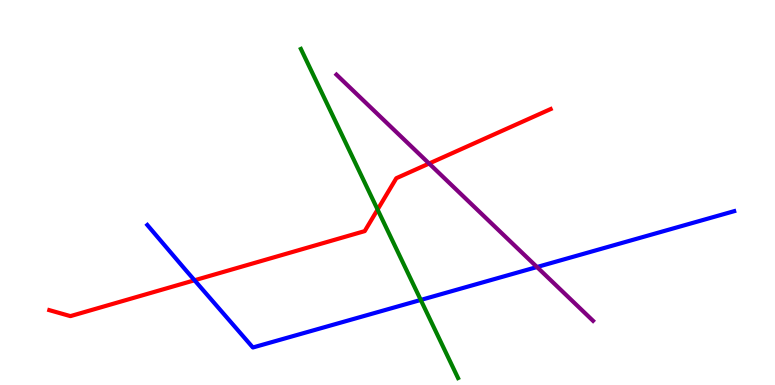[{'lines': ['blue', 'red'], 'intersections': [{'x': 2.51, 'y': 2.72}]}, {'lines': ['green', 'red'], 'intersections': [{'x': 4.87, 'y': 4.56}]}, {'lines': ['purple', 'red'], 'intersections': [{'x': 5.54, 'y': 5.75}]}, {'lines': ['blue', 'green'], 'intersections': [{'x': 5.43, 'y': 2.21}]}, {'lines': ['blue', 'purple'], 'intersections': [{'x': 6.93, 'y': 3.06}]}, {'lines': ['green', 'purple'], 'intersections': []}]